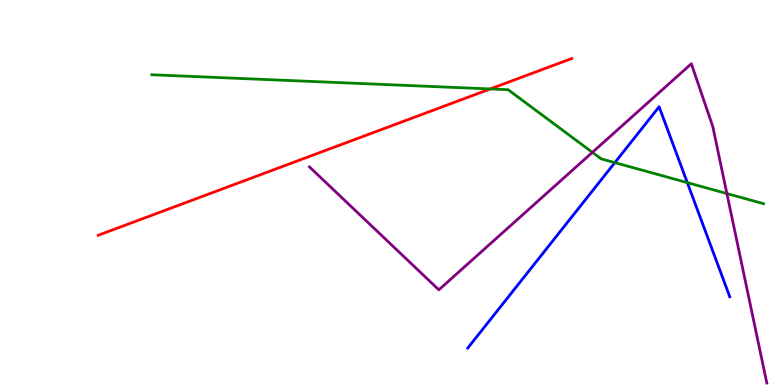[{'lines': ['blue', 'red'], 'intersections': []}, {'lines': ['green', 'red'], 'intersections': [{'x': 6.33, 'y': 7.69}]}, {'lines': ['purple', 'red'], 'intersections': []}, {'lines': ['blue', 'green'], 'intersections': [{'x': 7.93, 'y': 5.78}, {'x': 8.87, 'y': 5.26}]}, {'lines': ['blue', 'purple'], 'intersections': []}, {'lines': ['green', 'purple'], 'intersections': [{'x': 7.64, 'y': 6.04}, {'x': 9.38, 'y': 4.97}]}]